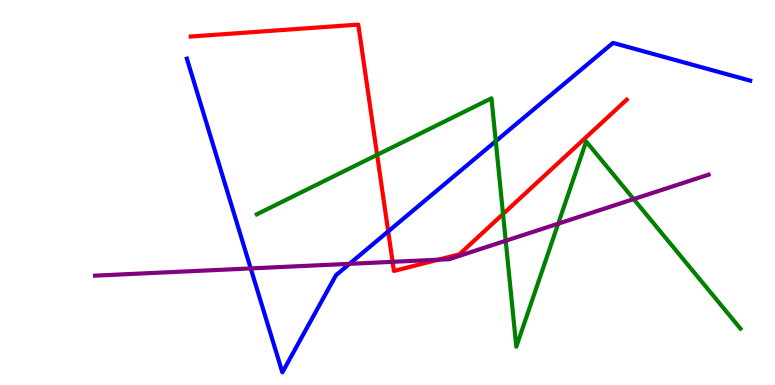[{'lines': ['blue', 'red'], 'intersections': [{'x': 5.01, 'y': 3.99}]}, {'lines': ['green', 'red'], 'intersections': [{'x': 4.87, 'y': 5.98}, {'x': 6.49, 'y': 4.44}]}, {'lines': ['purple', 'red'], 'intersections': [{'x': 5.07, 'y': 3.2}, {'x': 5.66, 'y': 3.25}]}, {'lines': ['blue', 'green'], 'intersections': [{'x': 6.4, 'y': 6.33}]}, {'lines': ['blue', 'purple'], 'intersections': [{'x': 3.24, 'y': 3.03}, {'x': 4.51, 'y': 3.15}]}, {'lines': ['green', 'purple'], 'intersections': [{'x': 6.53, 'y': 3.75}, {'x': 7.2, 'y': 4.19}, {'x': 8.18, 'y': 4.83}]}]